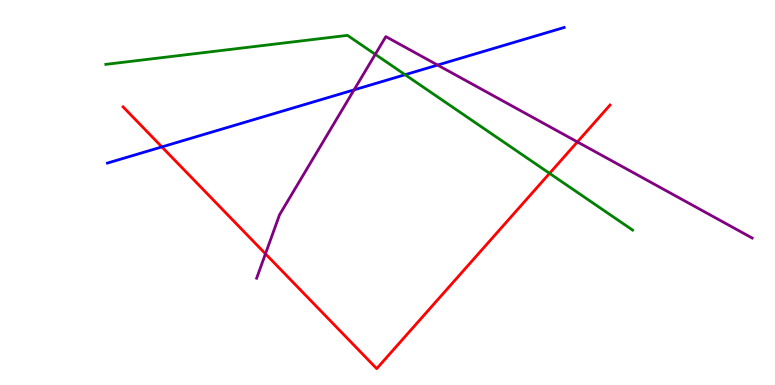[{'lines': ['blue', 'red'], 'intersections': [{'x': 2.09, 'y': 6.18}]}, {'lines': ['green', 'red'], 'intersections': [{'x': 7.09, 'y': 5.5}]}, {'lines': ['purple', 'red'], 'intersections': [{'x': 3.43, 'y': 3.41}, {'x': 7.45, 'y': 6.31}]}, {'lines': ['blue', 'green'], 'intersections': [{'x': 5.23, 'y': 8.06}]}, {'lines': ['blue', 'purple'], 'intersections': [{'x': 4.57, 'y': 7.67}, {'x': 5.65, 'y': 8.31}]}, {'lines': ['green', 'purple'], 'intersections': [{'x': 4.84, 'y': 8.59}]}]